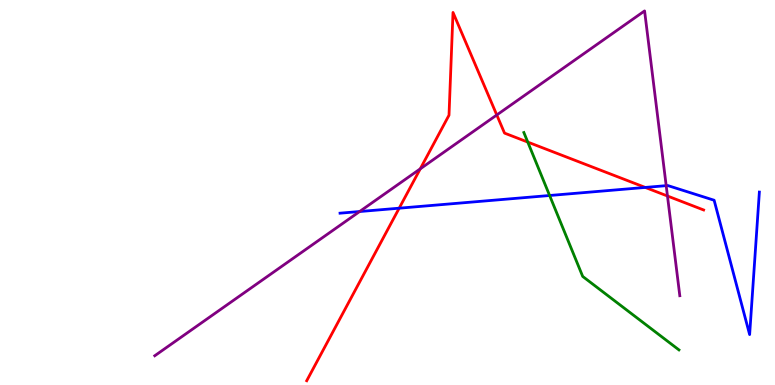[{'lines': ['blue', 'red'], 'intersections': [{'x': 5.15, 'y': 4.59}, {'x': 8.33, 'y': 5.13}]}, {'lines': ['green', 'red'], 'intersections': [{'x': 6.81, 'y': 6.31}]}, {'lines': ['purple', 'red'], 'intersections': [{'x': 5.42, 'y': 5.61}, {'x': 6.41, 'y': 7.01}, {'x': 8.61, 'y': 4.91}]}, {'lines': ['blue', 'green'], 'intersections': [{'x': 7.09, 'y': 4.92}]}, {'lines': ['blue', 'purple'], 'intersections': [{'x': 4.64, 'y': 4.51}, {'x': 8.6, 'y': 5.18}]}, {'lines': ['green', 'purple'], 'intersections': []}]